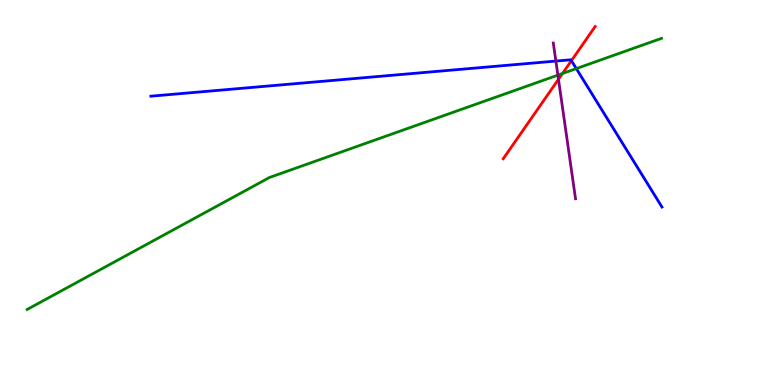[{'lines': ['blue', 'red'], 'intersections': [{'x': 7.37, 'y': 8.42}]}, {'lines': ['green', 'red'], 'intersections': [{'x': 7.26, 'y': 8.09}]}, {'lines': ['purple', 'red'], 'intersections': [{'x': 7.21, 'y': 7.94}]}, {'lines': ['blue', 'green'], 'intersections': [{'x': 7.44, 'y': 8.22}]}, {'lines': ['blue', 'purple'], 'intersections': [{'x': 7.17, 'y': 8.41}]}, {'lines': ['green', 'purple'], 'intersections': [{'x': 7.2, 'y': 8.05}]}]